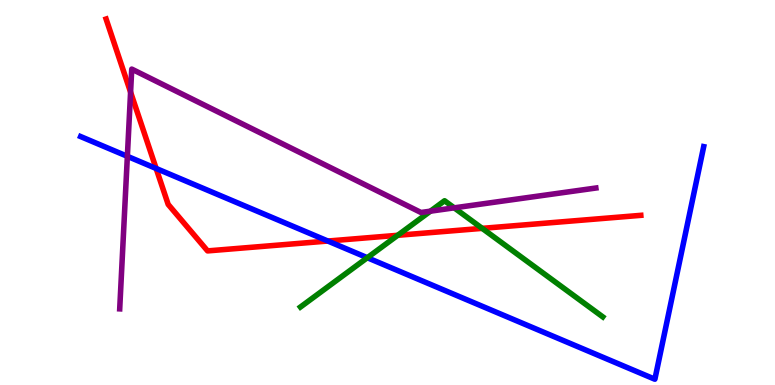[{'lines': ['blue', 'red'], 'intersections': [{'x': 2.01, 'y': 5.62}, {'x': 4.23, 'y': 3.74}]}, {'lines': ['green', 'red'], 'intersections': [{'x': 5.13, 'y': 3.89}, {'x': 6.22, 'y': 4.07}]}, {'lines': ['purple', 'red'], 'intersections': [{'x': 1.68, 'y': 7.61}]}, {'lines': ['blue', 'green'], 'intersections': [{'x': 4.74, 'y': 3.31}]}, {'lines': ['blue', 'purple'], 'intersections': [{'x': 1.64, 'y': 5.94}]}, {'lines': ['green', 'purple'], 'intersections': [{'x': 5.55, 'y': 4.52}, {'x': 5.86, 'y': 4.6}]}]